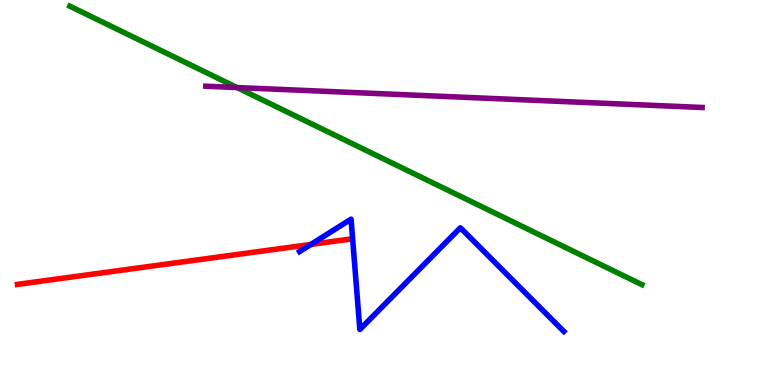[{'lines': ['blue', 'red'], 'intersections': [{'x': 4.01, 'y': 3.65}]}, {'lines': ['green', 'red'], 'intersections': []}, {'lines': ['purple', 'red'], 'intersections': []}, {'lines': ['blue', 'green'], 'intersections': []}, {'lines': ['blue', 'purple'], 'intersections': []}, {'lines': ['green', 'purple'], 'intersections': [{'x': 3.06, 'y': 7.73}]}]